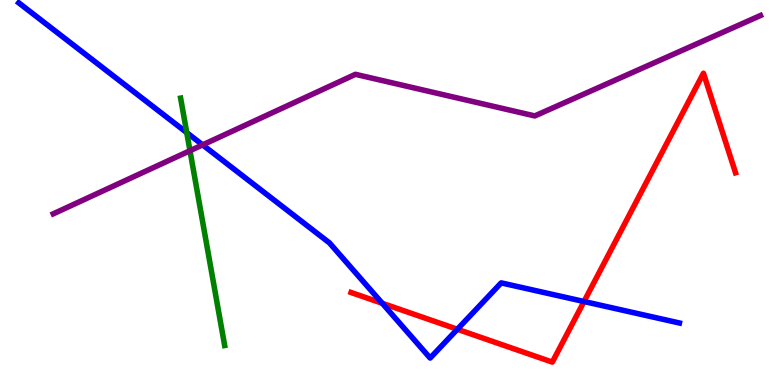[{'lines': ['blue', 'red'], 'intersections': [{'x': 4.93, 'y': 2.12}, {'x': 5.9, 'y': 1.45}, {'x': 7.54, 'y': 2.17}]}, {'lines': ['green', 'red'], 'intersections': []}, {'lines': ['purple', 'red'], 'intersections': []}, {'lines': ['blue', 'green'], 'intersections': [{'x': 2.41, 'y': 6.55}]}, {'lines': ['blue', 'purple'], 'intersections': [{'x': 2.61, 'y': 6.24}]}, {'lines': ['green', 'purple'], 'intersections': [{'x': 2.45, 'y': 6.09}]}]